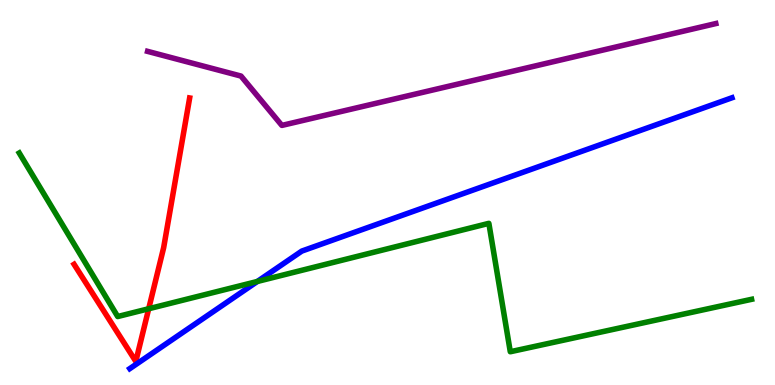[{'lines': ['blue', 'red'], 'intersections': []}, {'lines': ['green', 'red'], 'intersections': [{'x': 1.92, 'y': 1.98}]}, {'lines': ['purple', 'red'], 'intersections': []}, {'lines': ['blue', 'green'], 'intersections': [{'x': 3.32, 'y': 2.69}]}, {'lines': ['blue', 'purple'], 'intersections': []}, {'lines': ['green', 'purple'], 'intersections': []}]